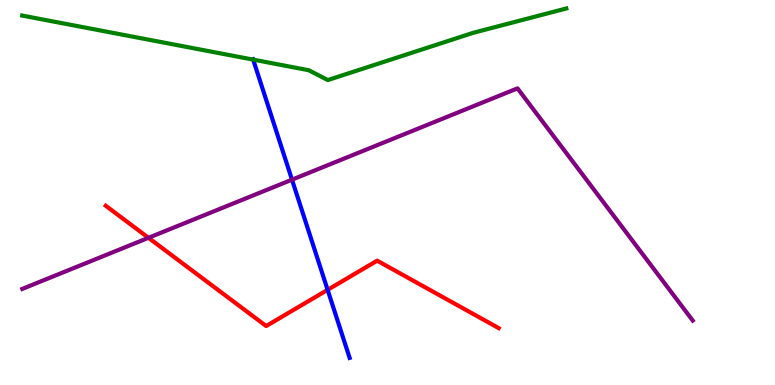[{'lines': ['blue', 'red'], 'intersections': [{'x': 4.23, 'y': 2.47}]}, {'lines': ['green', 'red'], 'intersections': []}, {'lines': ['purple', 'red'], 'intersections': [{'x': 1.92, 'y': 3.82}]}, {'lines': ['blue', 'green'], 'intersections': [{'x': 3.27, 'y': 8.45}]}, {'lines': ['blue', 'purple'], 'intersections': [{'x': 3.77, 'y': 5.33}]}, {'lines': ['green', 'purple'], 'intersections': []}]